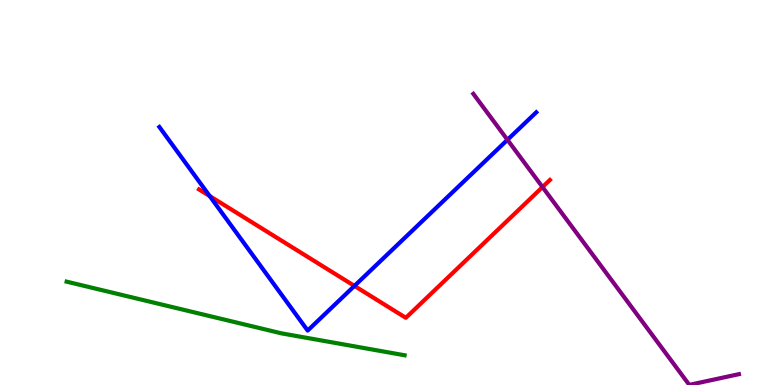[{'lines': ['blue', 'red'], 'intersections': [{'x': 2.71, 'y': 4.91}, {'x': 4.57, 'y': 2.57}]}, {'lines': ['green', 'red'], 'intersections': []}, {'lines': ['purple', 'red'], 'intersections': [{'x': 7.0, 'y': 5.14}]}, {'lines': ['blue', 'green'], 'intersections': []}, {'lines': ['blue', 'purple'], 'intersections': [{'x': 6.55, 'y': 6.37}]}, {'lines': ['green', 'purple'], 'intersections': []}]